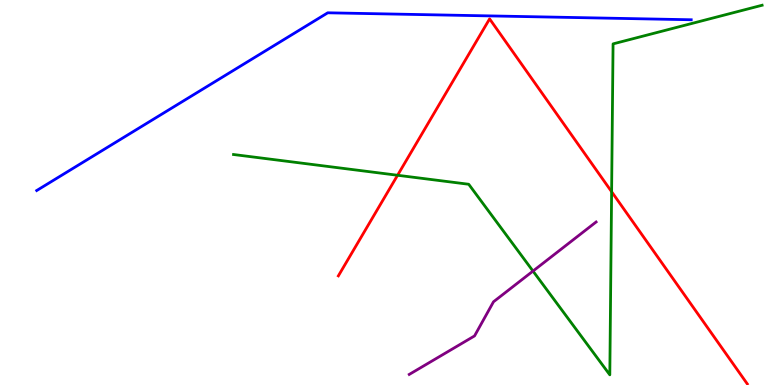[{'lines': ['blue', 'red'], 'intersections': []}, {'lines': ['green', 'red'], 'intersections': [{'x': 5.13, 'y': 5.45}, {'x': 7.89, 'y': 5.02}]}, {'lines': ['purple', 'red'], 'intersections': []}, {'lines': ['blue', 'green'], 'intersections': []}, {'lines': ['blue', 'purple'], 'intersections': []}, {'lines': ['green', 'purple'], 'intersections': [{'x': 6.88, 'y': 2.96}]}]